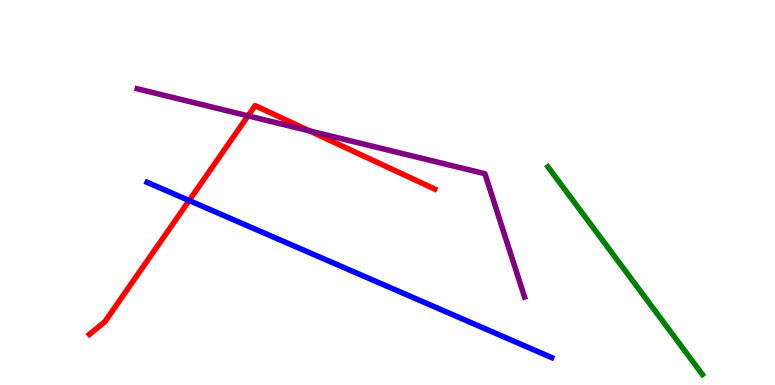[{'lines': ['blue', 'red'], 'intersections': [{'x': 2.44, 'y': 4.79}]}, {'lines': ['green', 'red'], 'intersections': []}, {'lines': ['purple', 'red'], 'intersections': [{'x': 3.2, 'y': 6.99}, {'x': 3.99, 'y': 6.6}]}, {'lines': ['blue', 'green'], 'intersections': []}, {'lines': ['blue', 'purple'], 'intersections': []}, {'lines': ['green', 'purple'], 'intersections': []}]